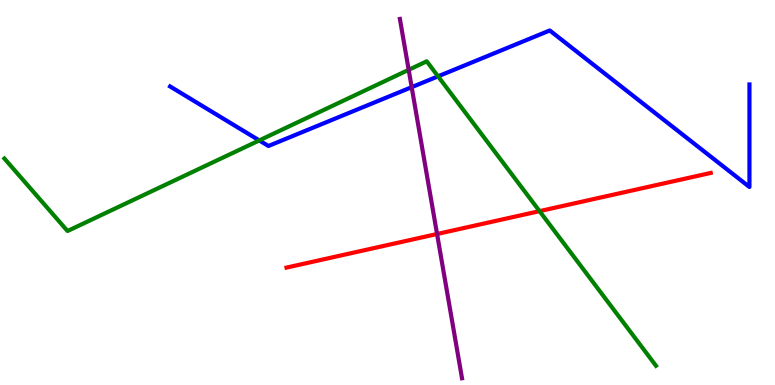[{'lines': ['blue', 'red'], 'intersections': []}, {'lines': ['green', 'red'], 'intersections': [{'x': 6.96, 'y': 4.52}]}, {'lines': ['purple', 'red'], 'intersections': [{'x': 5.64, 'y': 3.92}]}, {'lines': ['blue', 'green'], 'intersections': [{'x': 3.35, 'y': 6.35}, {'x': 5.65, 'y': 8.02}]}, {'lines': ['blue', 'purple'], 'intersections': [{'x': 5.31, 'y': 7.74}]}, {'lines': ['green', 'purple'], 'intersections': [{'x': 5.27, 'y': 8.19}]}]